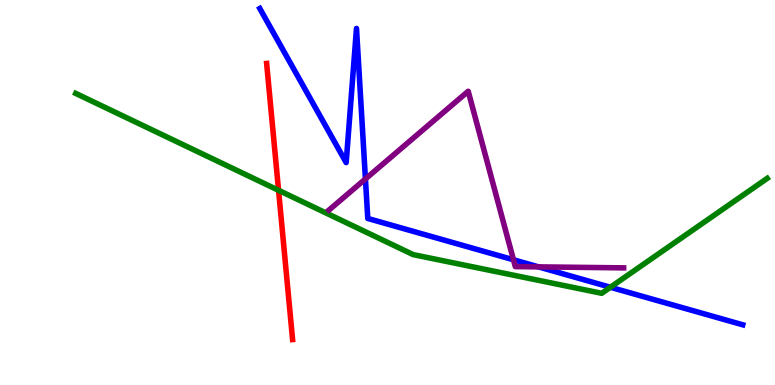[{'lines': ['blue', 'red'], 'intersections': []}, {'lines': ['green', 'red'], 'intersections': [{'x': 3.59, 'y': 5.06}]}, {'lines': ['purple', 'red'], 'intersections': []}, {'lines': ['blue', 'green'], 'intersections': [{'x': 7.88, 'y': 2.54}]}, {'lines': ['blue', 'purple'], 'intersections': [{'x': 4.72, 'y': 5.35}, {'x': 6.63, 'y': 3.25}, {'x': 6.95, 'y': 3.07}]}, {'lines': ['green', 'purple'], 'intersections': []}]